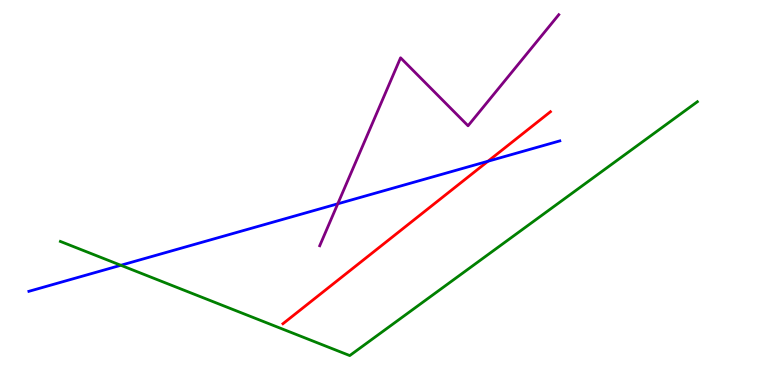[{'lines': ['blue', 'red'], 'intersections': [{'x': 6.3, 'y': 5.81}]}, {'lines': ['green', 'red'], 'intersections': []}, {'lines': ['purple', 'red'], 'intersections': []}, {'lines': ['blue', 'green'], 'intersections': [{'x': 1.56, 'y': 3.11}]}, {'lines': ['blue', 'purple'], 'intersections': [{'x': 4.36, 'y': 4.71}]}, {'lines': ['green', 'purple'], 'intersections': []}]